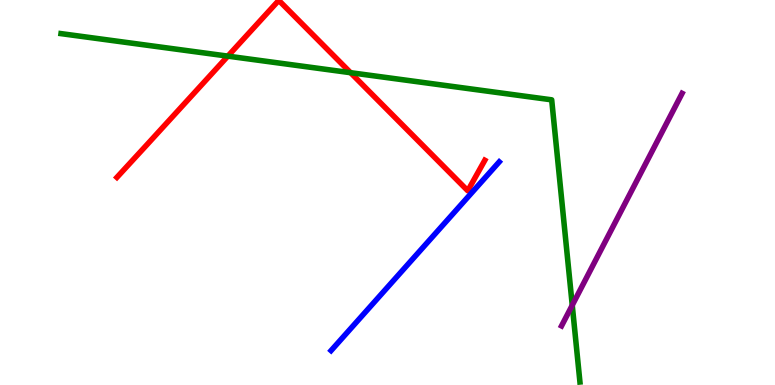[{'lines': ['blue', 'red'], 'intersections': []}, {'lines': ['green', 'red'], 'intersections': [{'x': 2.94, 'y': 8.54}, {'x': 4.52, 'y': 8.11}]}, {'lines': ['purple', 'red'], 'intersections': []}, {'lines': ['blue', 'green'], 'intersections': []}, {'lines': ['blue', 'purple'], 'intersections': []}, {'lines': ['green', 'purple'], 'intersections': [{'x': 7.38, 'y': 2.07}]}]